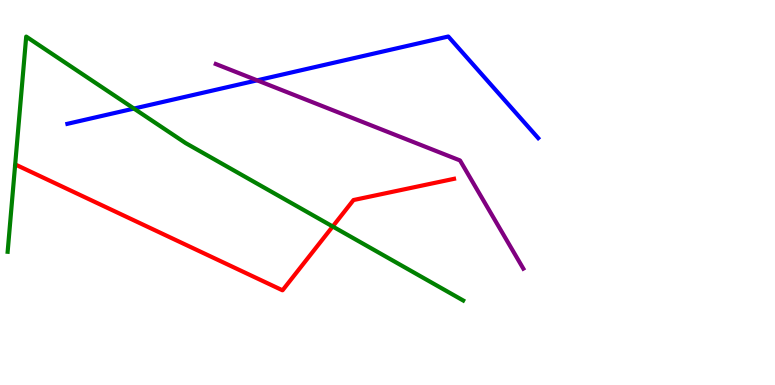[{'lines': ['blue', 'red'], 'intersections': []}, {'lines': ['green', 'red'], 'intersections': [{'x': 4.29, 'y': 4.12}]}, {'lines': ['purple', 'red'], 'intersections': []}, {'lines': ['blue', 'green'], 'intersections': [{'x': 1.73, 'y': 7.18}]}, {'lines': ['blue', 'purple'], 'intersections': [{'x': 3.32, 'y': 7.91}]}, {'lines': ['green', 'purple'], 'intersections': []}]